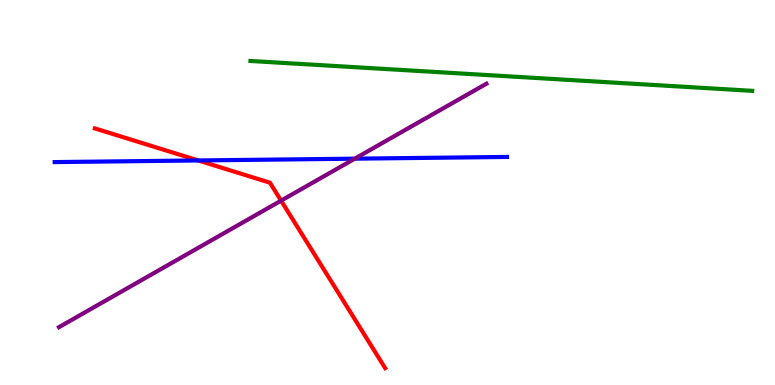[{'lines': ['blue', 'red'], 'intersections': [{'x': 2.56, 'y': 5.83}]}, {'lines': ['green', 'red'], 'intersections': []}, {'lines': ['purple', 'red'], 'intersections': [{'x': 3.63, 'y': 4.79}]}, {'lines': ['blue', 'green'], 'intersections': []}, {'lines': ['blue', 'purple'], 'intersections': [{'x': 4.58, 'y': 5.88}]}, {'lines': ['green', 'purple'], 'intersections': []}]